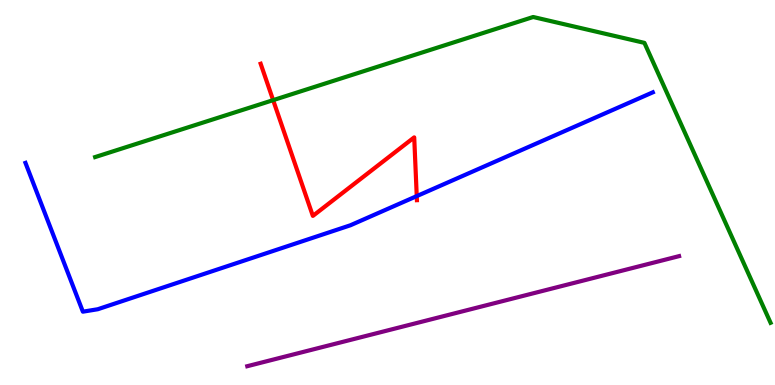[{'lines': ['blue', 'red'], 'intersections': [{'x': 5.38, 'y': 4.91}]}, {'lines': ['green', 'red'], 'intersections': [{'x': 3.52, 'y': 7.4}]}, {'lines': ['purple', 'red'], 'intersections': []}, {'lines': ['blue', 'green'], 'intersections': []}, {'lines': ['blue', 'purple'], 'intersections': []}, {'lines': ['green', 'purple'], 'intersections': []}]